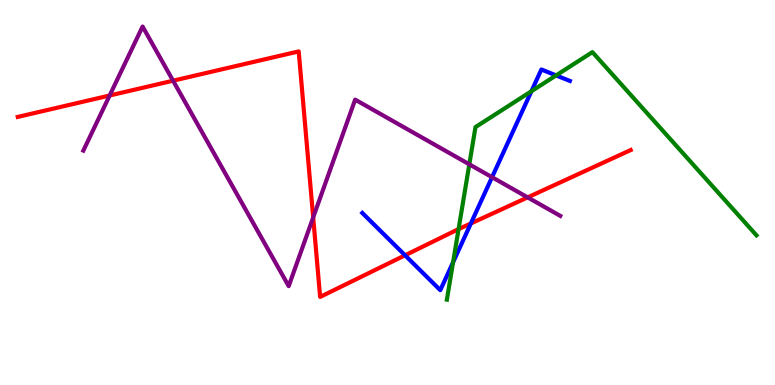[{'lines': ['blue', 'red'], 'intersections': [{'x': 5.23, 'y': 3.37}, {'x': 6.08, 'y': 4.2}]}, {'lines': ['green', 'red'], 'intersections': [{'x': 5.92, 'y': 4.05}]}, {'lines': ['purple', 'red'], 'intersections': [{'x': 1.41, 'y': 7.52}, {'x': 2.23, 'y': 7.9}, {'x': 4.04, 'y': 4.35}, {'x': 6.81, 'y': 4.87}]}, {'lines': ['blue', 'green'], 'intersections': [{'x': 5.85, 'y': 3.19}, {'x': 6.86, 'y': 7.63}, {'x': 7.18, 'y': 8.04}]}, {'lines': ['blue', 'purple'], 'intersections': [{'x': 6.35, 'y': 5.4}]}, {'lines': ['green', 'purple'], 'intersections': [{'x': 6.06, 'y': 5.73}]}]